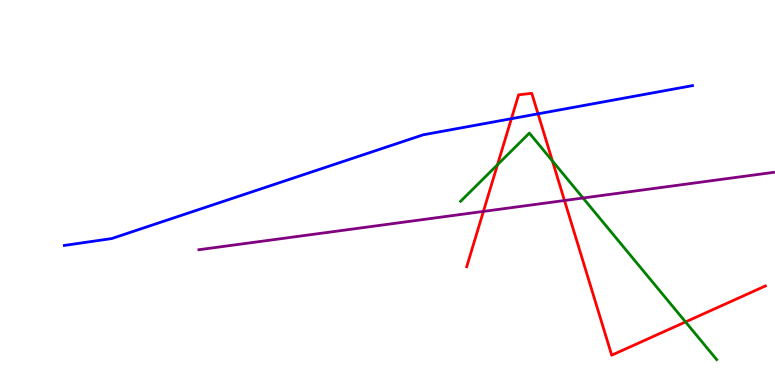[{'lines': ['blue', 'red'], 'intersections': [{'x': 6.6, 'y': 6.92}, {'x': 6.94, 'y': 7.04}]}, {'lines': ['green', 'red'], 'intersections': [{'x': 6.42, 'y': 5.72}, {'x': 7.13, 'y': 5.82}, {'x': 8.85, 'y': 1.64}]}, {'lines': ['purple', 'red'], 'intersections': [{'x': 6.24, 'y': 4.51}, {'x': 7.28, 'y': 4.79}]}, {'lines': ['blue', 'green'], 'intersections': []}, {'lines': ['blue', 'purple'], 'intersections': []}, {'lines': ['green', 'purple'], 'intersections': [{'x': 7.52, 'y': 4.86}]}]